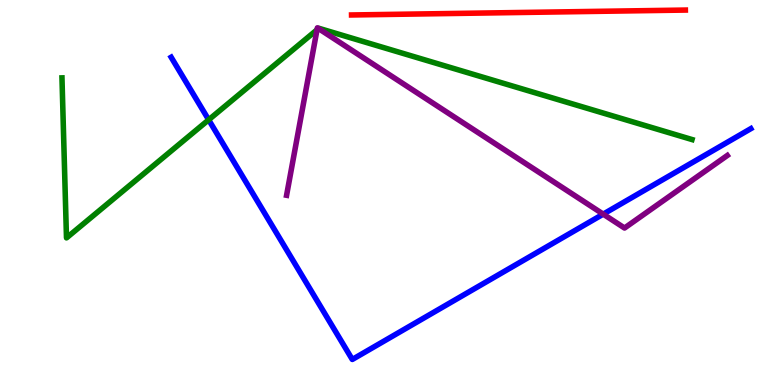[{'lines': ['blue', 'red'], 'intersections': []}, {'lines': ['green', 'red'], 'intersections': []}, {'lines': ['purple', 'red'], 'intersections': []}, {'lines': ['blue', 'green'], 'intersections': [{'x': 2.69, 'y': 6.89}]}, {'lines': ['blue', 'purple'], 'intersections': [{'x': 7.78, 'y': 4.44}]}, {'lines': ['green', 'purple'], 'intersections': [{'x': 4.09, 'y': 9.23}, {'x': 4.11, 'y': 9.26}]}]